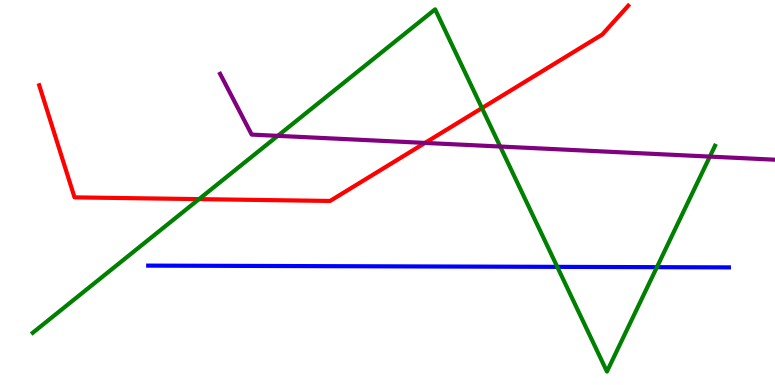[{'lines': ['blue', 'red'], 'intersections': []}, {'lines': ['green', 'red'], 'intersections': [{'x': 2.57, 'y': 4.83}, {'x': 6.22, 'y': 7.19}]}, {'lines': ['purple', 'red'], 'intersections': [{'x': 5.48, 'y': 6.29}]}, {'lines': ['blue', 'green'], 'intersections': [{'x': 7.19, 'y': 3.07}, {'x': 8.48, 'y': 3.06}]}, {'lines': ['blue', 'purple'], 'intersections': []}, {'lines': ['green', 'purple'], 'intersections': [{'x': 3.58, 'y': 6.47}, {'x': 6.45, 'y': 6.19}, {'x': 9.16, 'y': 5.93}]}]